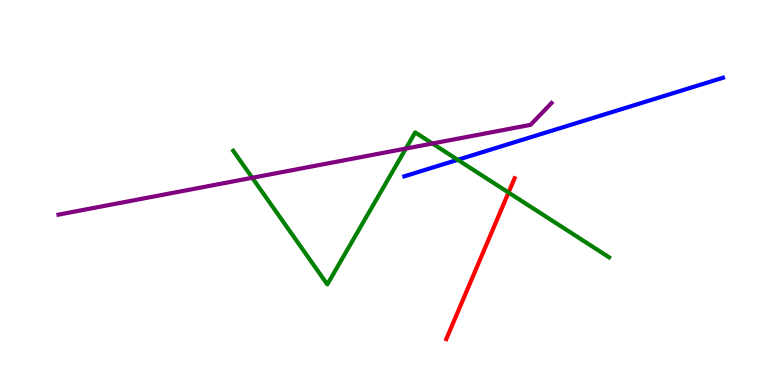[{'lines': ['blue', 'red'], 'intersections': []}, {'lines': ['green', 'red'], 'intersections': [{'x': 6.56, 'y': 5.0}]}, {'lines': ['purple', 'red'], 'intersections': []}, {'lines': ['blue', 'green'], 'intersections': [{'x': 5.91, 'y': 5.85}]}, {'lines': ['blue', 'purple'], 'intersections': []}, {'lines': ['green', 'purple'], 'intersections': [{'x': 3.25, 'y': 5.38}, {'x': 5.24, 'y': 6.14}, {'x': 5.58, 'y': 6.27}]}]